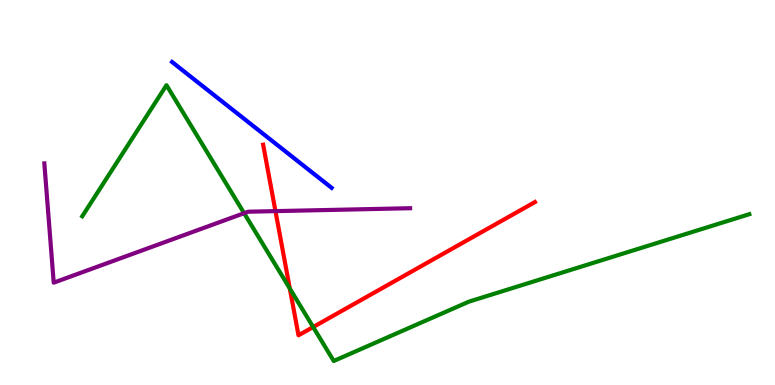[{'lines': ['blue', 'red'], 'intersections': []}, {'lines': ['green', 'red'], 'intersections': [{'x': 3.74, 'y': 2.51}, {'x': 4.04, 'y': 1.51}]}, {'lines': ['purple', 'red'], 'intersections': [{'x': 3.55, 'y': 4.52}]}, {'lines': ['blue', 'green'], 'intersections': []}, {'lines': ['blue', 'purple'], 'intersections': []}, {'lines': ['green', 'purple'], 'intersections': [{'x': 3.15, 'y': 4.46}]}]